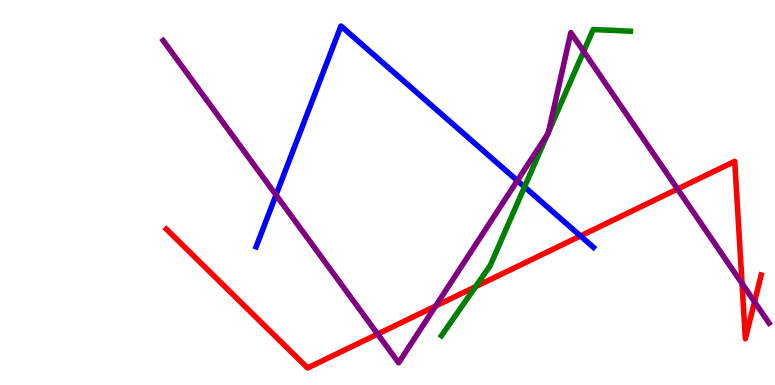[{'lines': ['blue', 'red'], 'intersections': [{'x': 7.49, 'y': 3.87}]}, {'lines': ['green', 'red'], 'intersections': [{'x': 6.14, 'y': 2.55}]}, {'lines': ['purple', 'red'], 'intersections': [{'x': 4.87, 'y': 1.32}, {'x': 5.62, 'y': 2.05}, {'x': 8.74, 'y': 5.09}, {'x': 9.57, 'y': 2.64}, {'x': 9.74, 'y': 2.16}]}, {'lines': ['blue', 'green'], 'intersections': [{'x': 6.77, 'y': 5.14}]}, {'lines': ['blue', 'purple'], 'intersections': [{'x': 3.56, 'y': 4.94}, {'x': 6.68, 'y': 5.31}]}, {'lines': ['green', 'purple'], 'intersections': [{'x': 7.06, 'y': 6.51}, {'x': 7.08, 'y': 6.58}, {'x': 7.53, 'y': 8.67}]}]